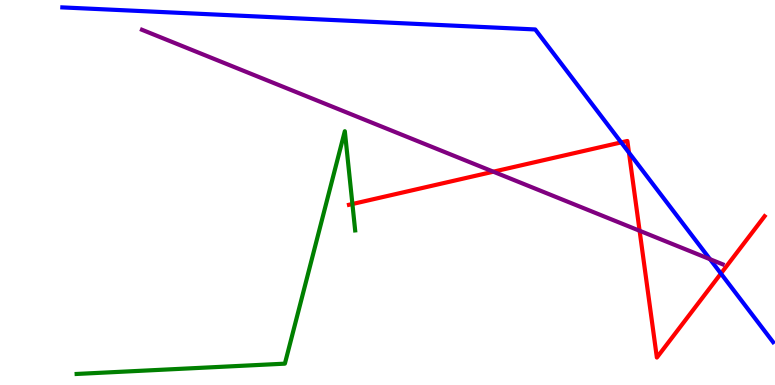[{'lines': ['blue', 'red'], 'intersections': [{'x': 8.01, 'y': 6.3}, {'x': 8.12, 'y': 6.03}, {'x': 9.3, 'y': 2.9}]}, {'lines': ['green', 'red'], 'intersections': [{'x': 4.55, 'y': 4.7}]}, {'lines': ['purple', 'red'], 'intersections': [{'x': 6.37, 'y': 5.54}, {'x': 8.25, 'y': 4.01}]}, {'lines': ['blue', 'green'], 'intersections': []}, {'lines': ['blue', 'purple'], 'intersections': [{'x': 9.16, 'y': 3.27}]}, {'lines': ['green', 'purple'], 'intersections': []}]